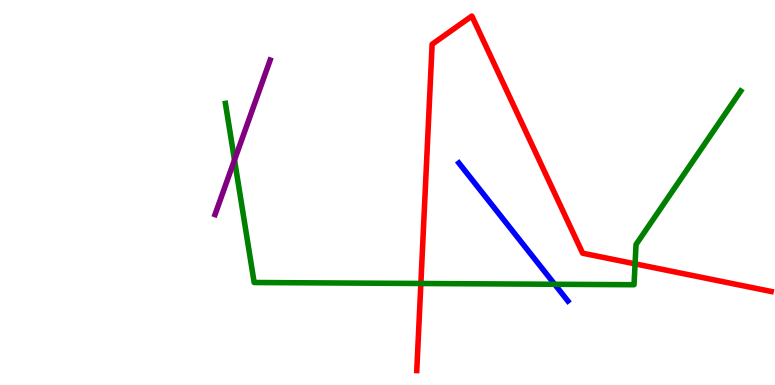[{'lines': ['blue', 'red'], 'intersections': []}, {'lines': ['green', 'red'], 'intersections': [{'x': 5.43, 'y': 2.64}, {'x': 8.19, 'y': 3.15}]}, {'lines': ['purple', 'red'], 'intersections': []}, {'lines': ['blue', 'green'], 'intersections': [{'x': 7.16, 'y': 2.62}]}, {'lines': ['blue', 'purple'], 'intersections': []}, {'lines': ['green', 'purple'], 'intersections': [{'x': 3.03, 'y': 5.84}]}]